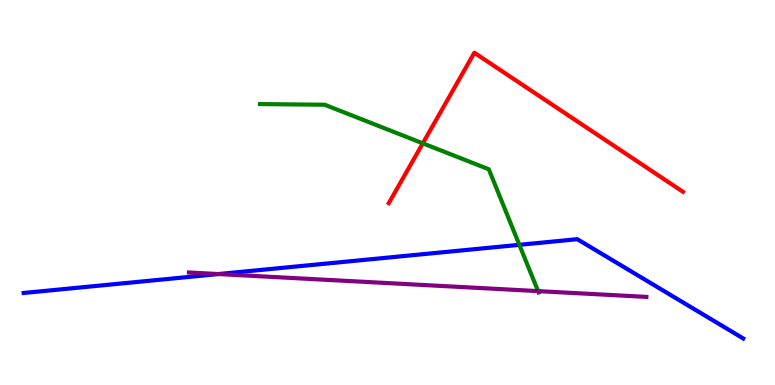[{'lines': ['blue', 'red'], 'intersections': []}, {'lines': ['green', 'red'], 'intersections': [{'x': 5.46, 'y': 6.28}]}, {'lines': ['purple', 'red'], 'intersections': []}, {'lines': ['blue', 'green'], 'intersections': [{'x': 6.7, 'y': 3.64}]}, {'lines': ['blue', 'purple'], 'intersections': [{'x': 2.82, 'y': 2.88}]}, {'lines': ['green', 'purple'], 'intersections': [{'x': 6.94, 'y': 2.44}]}]